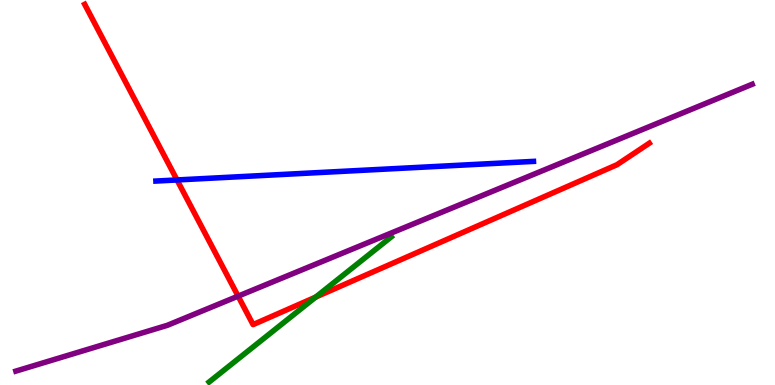[{'lines': ['blue', 'red'], 'intersections': [{'x': 2.28, 'y': 5.33}]}, {'lines': ['green', 'red'], 'intersections': [{'x': 4.07, 'y': 2.28}]}, {'lines': ['purple', 'red'], 'intersections': [{'x': 3.07, 'y': 2.31}]}, {'lines': ['blue', 'green'], 'intersections': []}, {'lines': ['blue', 'purple'], 'intersections': []}, {'lines': ['green', 'purple'], 'intersections': []}]